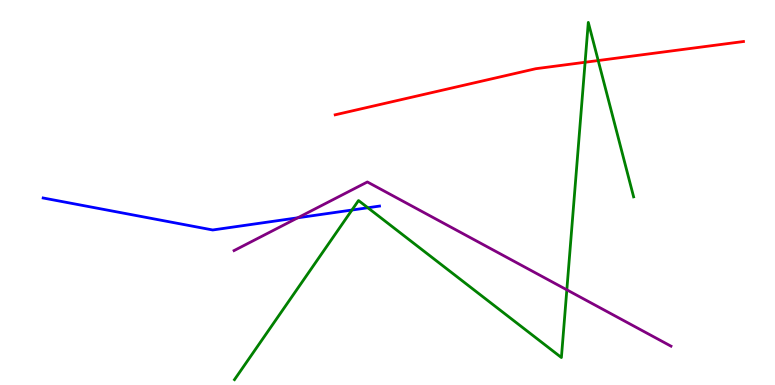[{'lines': ['blue', 'red'], 'intersections': []}, {'lines': ['green', 'red'], 'intersections': [{'x': 7.55, 'y': 8.38}, {'x': 7.72, 'y': 8.43}]}, {'lines': ['purple', 'red'], 'intersections': []}, {'lines': ['blue', 'green'], 'intersections': [{'x': 4.54, 'y': 4.54}, {'x': 4.75, 'y': 4.6}]}, {'lines': ['blue', 'purple'], 'intersections': [{'x': 3.84, 'y': 4.34}]}, {'lines': ['green', 'purple'], 'intersections': [{'x': 7.31, 'y': 2.47}]}]